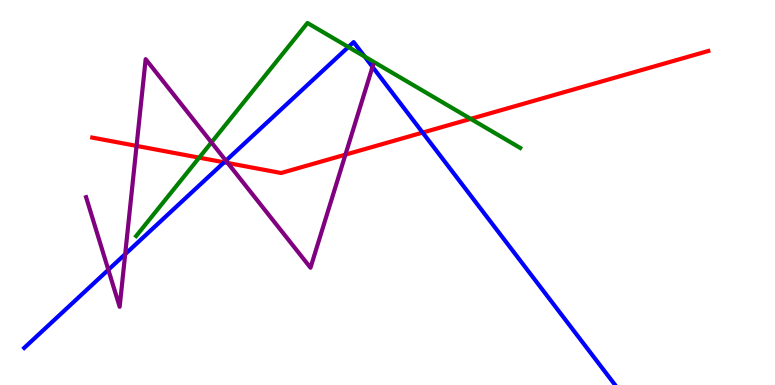[{'lines': ['blue', 'red'], 'intersections': [{'x': 2.89, 'y': 5.78}, {'x': 5.45, 'y': 6.56}]}, {'lines': ['green', 'red'], 'intersections': [{'x': 2.57, 'y': 5.91}, {'x': 6.07, 'y': 6.91}]}, {'lines': ['purple', 'red'], 'intersections': [{'x': 1.76, 'y': 6.21}, {'x': 2.94, 'y': 5.77}, {'x': 4.46, 'y': 5.98}]}, {'lines': ['blue', 'green'], 'intersections': [{'x': 4.49, 'y': 8.78}, {'x': 4.71, 'y': 8.53}]}, {'lines': ['blue', 'purple'], 'intersections': [{'x': 1.4, 'y': 2.99}, {'x': 1.62, 'y': 3.4}, {'x': 2.91, 'y': 5.83}, {'x': 4.81, 'y': 8.26}]}, {'lines': ['green', 'purple'], 'intersections': [{'x': 2.73, 'y': 6.3}]}]